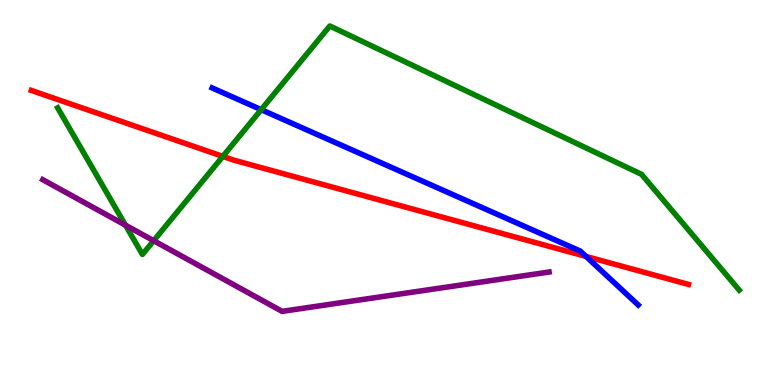[{'lines': ['blue', 'red'], 'intersections': [{'x': 7.56, 'y': 3.34}]}, {'lines': ['green', 'red'], 'intersections': [{'x': 2.88, 'y': 5.94}]}, {'lines': ['purple', 'red'], 'intersections': []}, {'lines': ['blue', 'green'], 'intersections': [{'x': 3.37, 'y': 7.15}]}, {'lines': ['blue', 'purple'], 'intersections': []}, {'lines': ['green', 'purple'], 'intersections': [{'x': 1.62, 'y': 4.15}, {'x': 1.98, 'y': 3.75}]}]